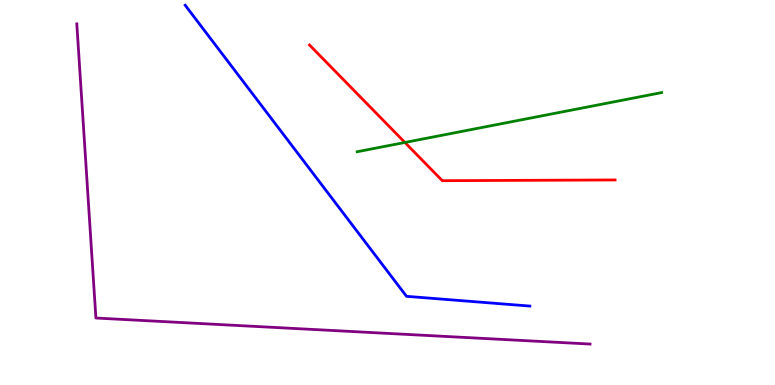[{'lines': ['blue', 'red'], 'intersections': []}, {'lines': ['green', 'red'], 'intersections': [{'x': 5.22, 'y': 6.3}]}, {'lines': ['purple', 'red'], 'intersections': []}, {'lines': ['blue', 'green'], 'intersections': []}, {'lines': ['blue', 'purple'], 'intersections': []}, {'lines': ['green', 'purple'], 'intersections': []}]